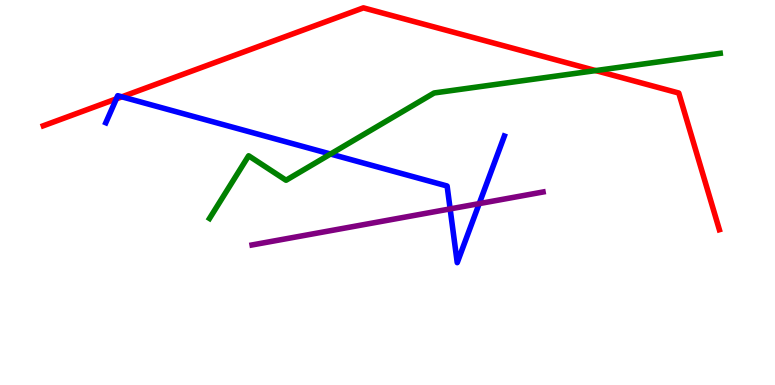[{'lines': ['blue', 'red'], 'intersections': [{'x': 1.5, 'y': 7.43}, {'x': 1.57, 'y': 7.48}]}, {'lines': ['green', 'red'], 'intersections': [{'x': 7.69, 'y': 8.17}]}, {'lines': ['purple', 'red'], 'intersections': []}, {'lines': ['blue', 'green'], 'intersections': [{'x': 4.26, 'y': 6.0}]}, {'lines': ['blue', 'purple'], 'intersections': [{'x': 5.81, 'y': 4.57}, {'x': 6.18, 'y': 4.71}]}, {'lines': ['green', 'purple'], 'intersections': []}]